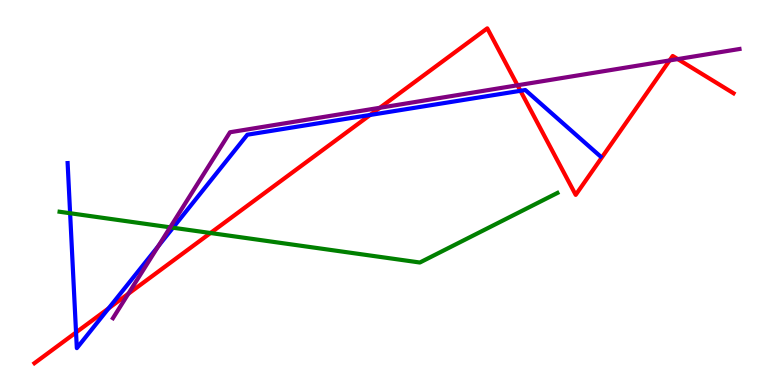[{'lines': ['blue', 'red'], 'intersections': [{'x': 0.981, 'y': 1.37}, {'x': 1.4, 'y': 1.99}, {'x': 4.78, 'y': 7.01}, {'x': 6.72, 'y': 7.64}]}, {'lines': ['green', 'red'], 'intersections': [{'x': 2.72, 'y': 3.95}]}, {'lines': ['purple', 'red'], 'intersections': [{'x': 1.66, 'y': 2.37}, {'x': 4.9, 'y': 7.2}, {'x': 6.68, 'y': 7.78}, {'x': 8.64, 'y': 8.43}, {'x': 8.75, 'y': 8.47}]}, {'lines': ['blue', 'green'], 'intersections': [{'x': 0.905, 'y': 4.46}, {'x': 2.23, 'y': 4.08}]}, {'lines': ['blue', 'purple'], 'intersections': [{'x': 2.04, 'y': 3.61}]}, {'lines': ['green', 'purple'], 'intersections': [{'x': 2.2, 'y': 4.1}]}]